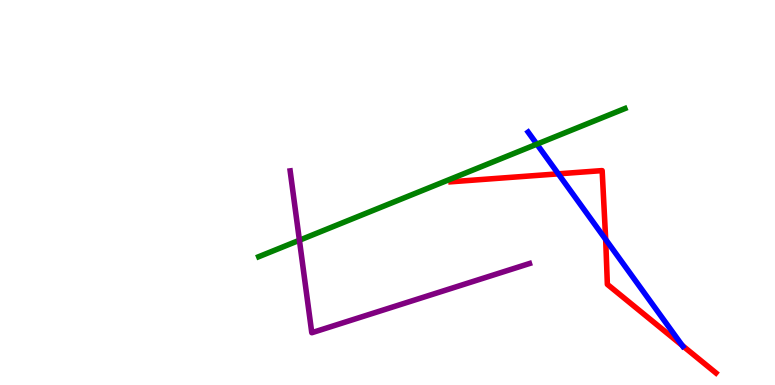[{'lines': ['blue', 'red'], 'intersections': [{'x': 7.2, 'y': 5.48}, {'x': 7.82, 'y': 3.78}, {'x': 8.8, 'y': 1.03}]}, {'lines': ['green', 'red'], 'intersections': []}, {'lines': ['purple', 'red'], 'intersections': []}, {'lines': ['blue', 'green'], 'intersections': [{'x': 6.93, 'y': 6.26}]}, {'lines': ['blue', 'purple'], 'intersections': []}, {'lines': ['green', 'purple'], 'intersections': [{'x': 3.86, 'y': 3.76}]}]